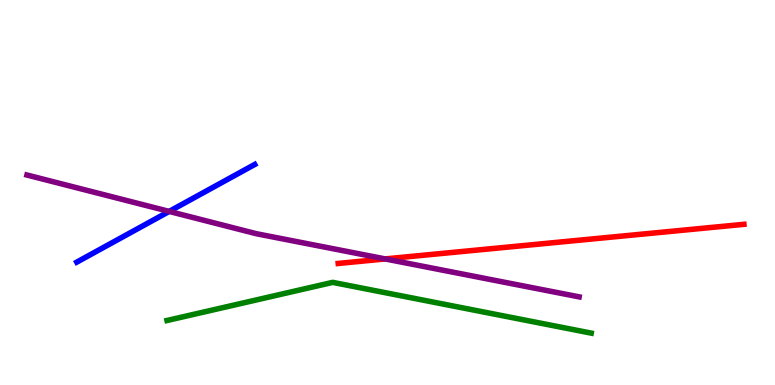[{'lines': ['blue', 'red'], 'intersections': []}, {'lines': ['green', 'red'], 'intersections': []}, {'lines': ['purple', 'red'], 'intersections': [{'x': 4.97, 'y': 3.27}]}, {'lines': ['blue', 'green'], 'intersections': []}, {'lines': ['blue', 'purple'], 'intersections': [{'x': 2.18, 'y': 4.51}]}, {'lines': ['green', 'purple'], 'intersections': []}]